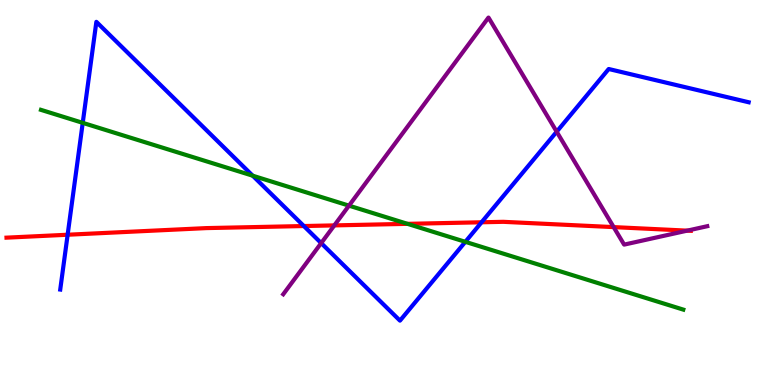[{'lines': ['blue', 'red'], 'intersections': [{'x': 0.873, 'y': 3.9}, {'x': 3.92, 'y': 4.13}, {'x': 6.21, 'y': 4.23}]}, {'lines': ['green', 'red'], 'intersections': [{'x': 5.26, 'y': 4.19}]}, {'lines': ['purple', 'red'], 'intersections': [{'x': 4.31, 'y': 4.15}, {'x': 7.92, 'y': 4.1}, {'x': 8.87, 'y': 4.01}]}, {'lines': ['blue', 'green'], 'intersections': [{'x': 1.07, 'y': 6.81}, {'x': 3.26, 'y': 5.44}, {'x': 6.0, 'y': 3.72}]}, {'lines': ['blue', 'purple'], 'intersections': [{'x': 4.14, 'y': 3.69}, {'x': 7.18, 'y': 6.58}]}, {'lines': ['green', 'purple'], 'intersections': [{'x': 4.5, 'y': 4.66}]}]